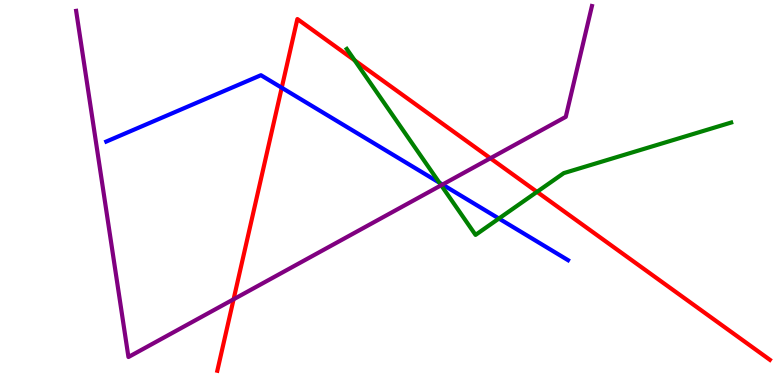[{'lines': ['blue', 'red'], 'intersections': [{'x': 3.64, 'y': 7.72}]}, {'lines': ['green', 'red'], 'intersections': [{'x': 4.58, 'y': 8.43}, {'x': 6.93, 'y': 5.02}]}, {'lines': ['purple', 'red'], 'intersections': [{'x': 3.01, 'y': 2.23}, {'x': 6.33, 'y': 5.89}]}, {'lines': ['blue', 'green'], 'intersections': [{'x': 5.67, 'y': 5.26}, {'x': 6.44, 'y': 4.32}]}, {'lines': ['blue', 'purple'], 'intersections': [{'x': 5.71, 'y': 5.21}]}, {'lines': ['green', 'purple'], 'intersections': [{'x': 5.69, 'y': 5.19}]}]